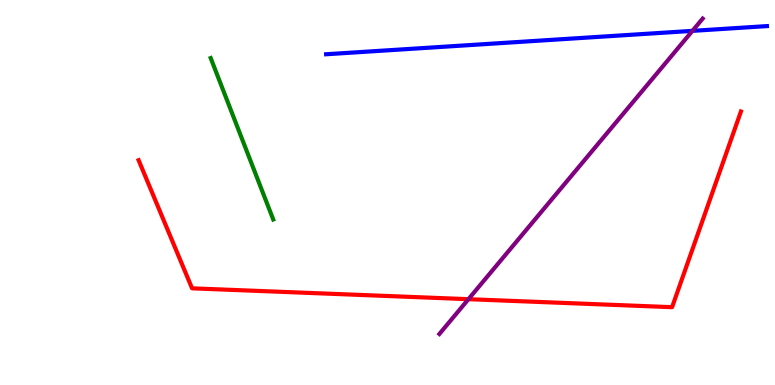[{'lines': ['blue', 'red'], 'intersections': []}, {'lines': ['green', 'red'], 'intersections': []}, {'lines': ['purple', 'red'], 'intersections': [{'x': 6.04, 'y': 2.23}]}, {'lines': ['blue', 'green'], 'intersections': []}, {'lines': ['blue', 'purple'], 'intersections': [{'x': 8.93, 'y': 9.2}]}, {'lines': ['green', 'purple'], 'intersections': []}]